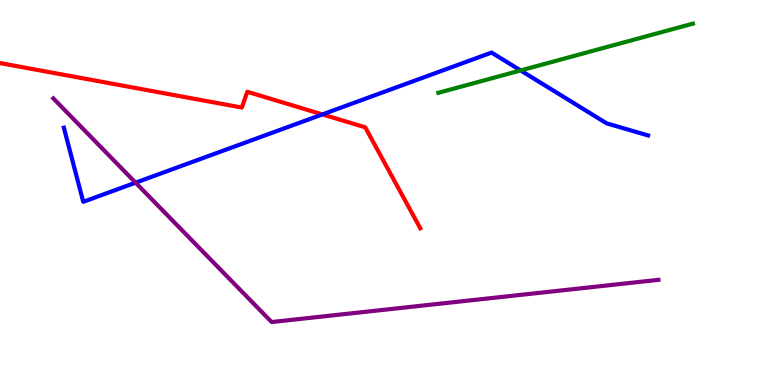[{'lines': ['blue', 'red'], 'intersections': [{'x': 4.16, 'y': 7.03}]}, {'lines': ['green', 'red'], 'intersections': []}, {'lines': ['purple', 'red'], 'intersections': []}, {'lines': ['blue', 'green'], 'intersections': [{'x': 6.72, 'y': 8.17}]}, {'lines': ['blue', 'purple'], 'intersections': [{'x': 1.75, 'y': 5.26}]}, {'lines': ['green', 'purple'], 'intersections': []}]